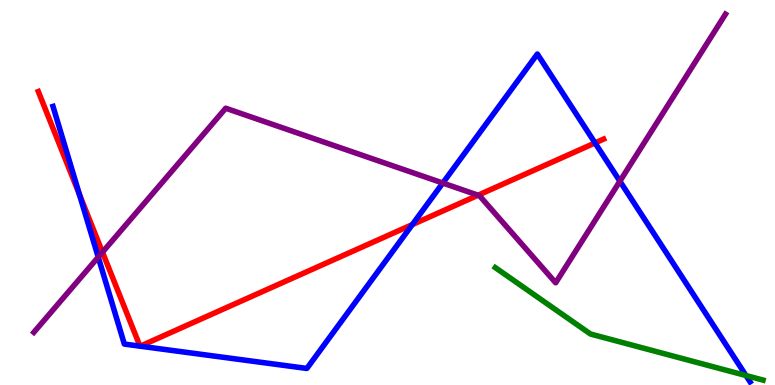[{'lines': ['blue', 'red'], 'intersections': [{'x': 1.03, 'y': 4.95}, {'x': 1.81, 'y': 1.01}, {'x': 1.81, 'y': 1.01}, {'x': 5.32, 'y': 4.17}, {'x': 7.68, 'y': 6.29}]}, {'lines': ['green', 'red'], 'intersections': []}, {'lines': ['purple', 'red'], 'intersections': [{'x': 1.32, 'y': 3.45}, {'x': 6.17, 'y': 4.93}]}, {'lines': ['blue', 'green'], 'intersections': [{'x': 9.63, 'y': 0.246}]}, {'lines': ['blue', 'purple'], 'intersections': [{'x': 1.27, 'y': 3.32}, {'x': 5.71, 'y': 5.25}, {'x': 8.0, 'y': 5.29}]}, {'lines': ['green', 'purple'], 'intersections': []}]